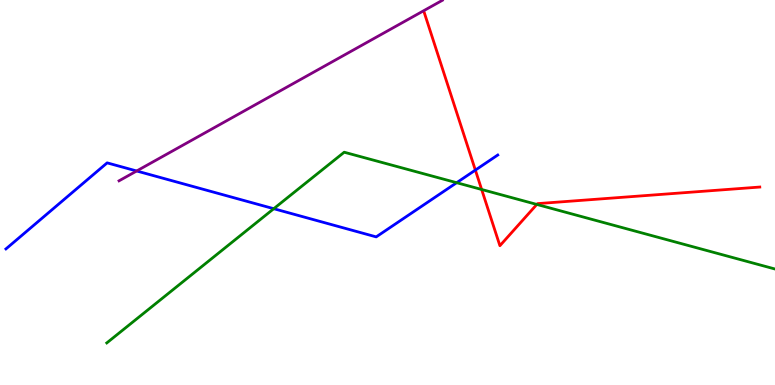[{'lines': ['blue', 'red'], 'intersections': [{'x': 6.13, 'y': 5.58}]}, {'lines': ['green', 'red'], 'intersections': [{'x': 6.21, 'y': 5.08}, {'x': 6.93, 'y': 4.69}]}, {'lines': ['purple', 'red'], 'intersections': []}, {'lines': ['blue', 'green'], 'intersections': [{'x': 3.53, 'y': 4.58}, {'x': 5.89, 'y': 5.25}]}, {'lines': ['blue', 'purple'], 'intersections': [{'x': 1.76, 'y': 5.56}]}, {'lines': ['green', 'purple'], 'intersections': []}]